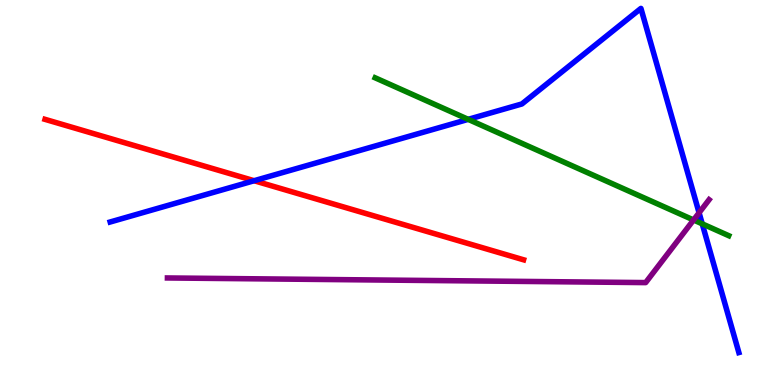[{'lines': ['blue', 'red'], 'intersections': [{'x': 3.28, 'y': 5.31}]}, {'lines': ['green', 'red'], 'intersections': []}, {'lines': ['purple', 'red'], 'intersections': []}, {'lines': ['blue', 'green'], 'intersections': [{'x': 6.04, 'y': 6.9}, {'x': 9.06, 'y': 4.19}]}, {'lines': ['blue', 'purple'], 'intersections': [{'x': 9.02, 'y': 4.47}]}, {'lines': ['green', 'purple'], 'intersections': [{'x': 8.95, 'y': 4.29}]}]